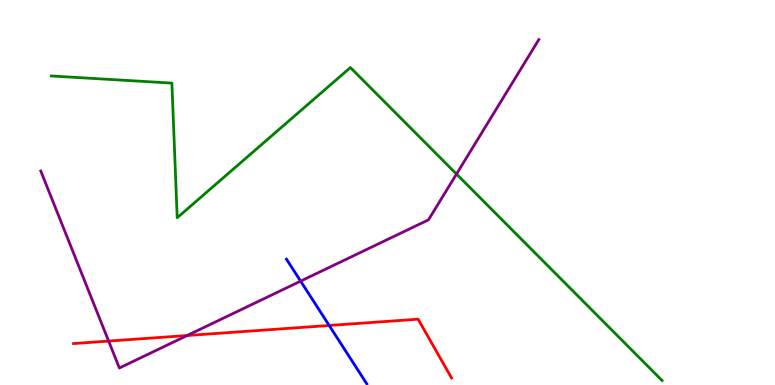[{'lines': ['blue', 'red'], 'intersections': [{'x': 4.25, 'y': 1.55}]}, {'lines': ['green', 'red'], 'intersections': []}, {'lines': ['purple', 'red'], 'intersections': [{'x': 1.4, 'y': 1.14}, {'x': 2.41, 'y': 1.29}]}, {'lines': ['blue', 'green'], 'intersections': []}, {'lines': ['blue', 'purple'], 'intersections': [{'x': 3.88, 'y': 2.7}]}, {'lines': ['green', 'purple'], 'intersections': [{'x': 5.89, 'y': 5.48}]}]